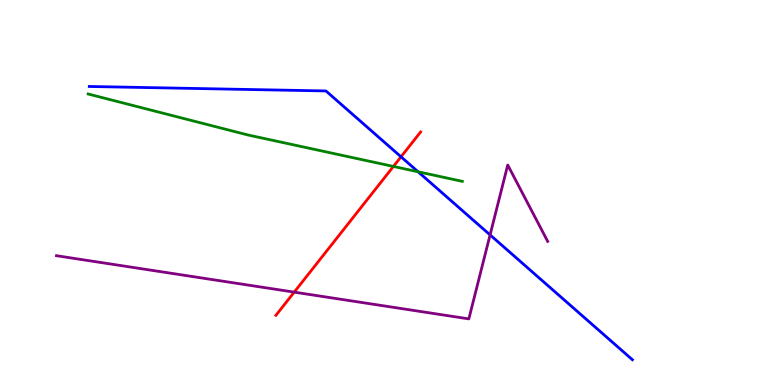[{'lines': ['blue', 'red'], 'intersections': [{'x': 5.17, 'y': 5.93}]}, {'lines': ['green', 'red'], 'intersections': [{'x': 5.08, 'y': 5.68}]}, {'lines': ['purple', 'red'], 'intersections': [{'x': 3.8, 'y': 2.41}]}, {'lines': ['blue', 'green'], 'intersections': [{'x': 5.39, 'y': 5.54}]}, {'lines': ['blue', 'purple'], 'intersections': [{'x': 6.32, 'y': 3.9}]}, {'lines': ['green', 'purple'], 'intersections': []}]